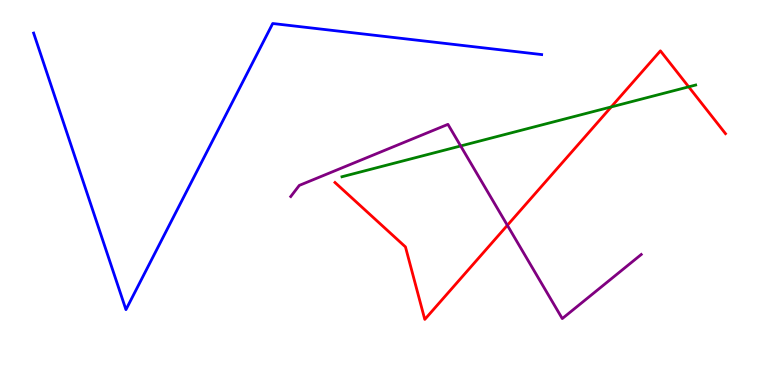[{'lines': ['blue', 'red'], 'intersections': []}, {'lines': ['green', 'red'], 'intersections': [{'x': 7.89, 'y': 7.22}, {'x': 8.89, 'y': 7.74}]}, {'lines': ['purple', 'red'], 'intersections': [{'x': 6.55, 'y': 4.15}]}, {'lines': ['blue', 'green'], 'intersections': []}, {'lines': ['blue', 'purple'], 'intersections': []}, {'lines': ['green', 'purple'], 'intersections': [{'x': 5.94, 'y': 6.21}]}]